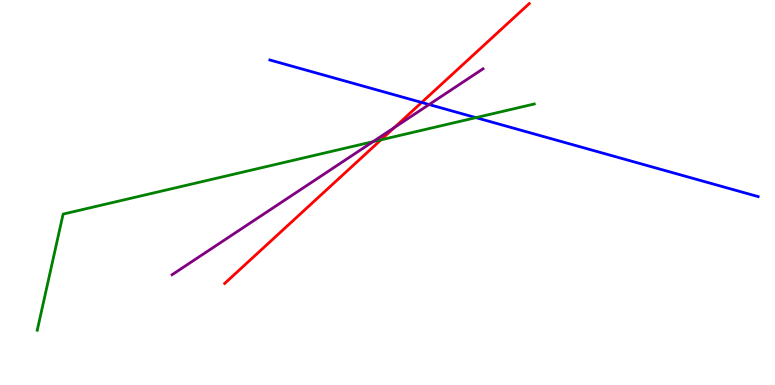[{'lines': ['blue', 'red'], 'intersections': [{'x': 5.44, 'y': 7.34}]}, {'lines': ['green', 'red'], 'intersections': [{'x': 4.92, 'y': 6.37}]}, {'lines': ['purple', 'red'], 'intersections': [{'x': 5.09, 'y': 6.69}]}, {'lines': ['blue', 'green'], 'intersections': [{'x': 6.14, 'y': 6.94}]}, {'lines': ['blue', 'purple'], 'intersections': [{'x': 5.54, 'y': 7.28}]}, {'lines': ['green', 'purple'], 'intersections': [{'x': 4.81, 'y': 6.32}]}]